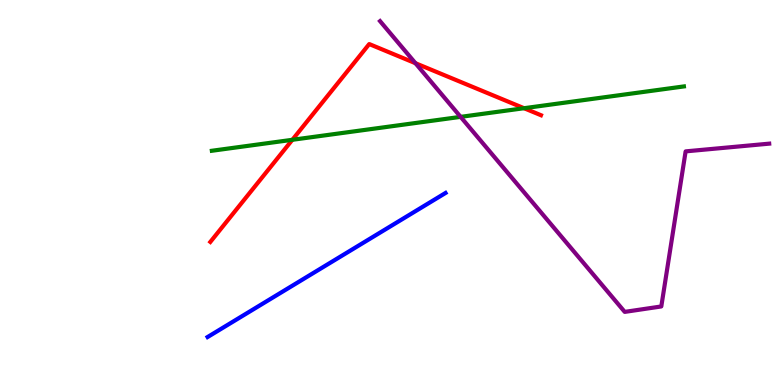[{'lines': ['blue', 'red'], 'intersections': []}, {'lines': ['green', 'red'], 'intersections': [{'x': 3.77, 'y': 6.37}, {'x': 6.76, 'y': 7.19}]}, {'lines': ['purple', 'red'], 'intersections': [{'x': 5.36, 'y': 8.36}]}, {'lines': ['blue', 'green'], 'intersections': []}, {'lines': ['blue', 'purple'], 'intersections': []}, {'lines': ['green', 'purple'], 'intersections': [{'x': 5.94, 'y': 6.96}]}]